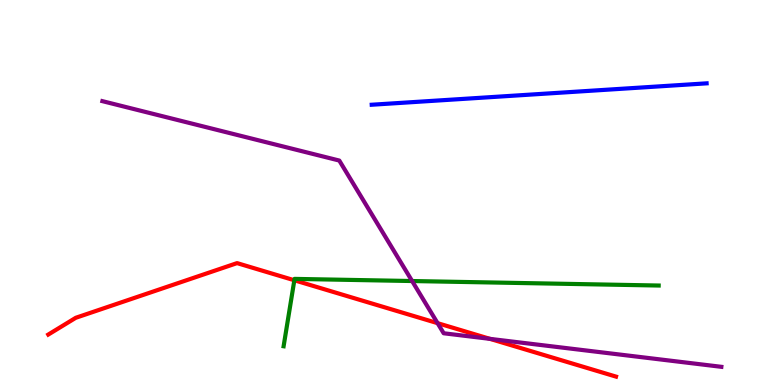[{'lines': ['blue', 'red'], 'intersections': []}, {'lines': ['green', 'red'], 'intersections': [{'x': 3.8, 'y': 2.72}]}, {'lines': ['purple', 'red'], 'intersections': [{'x': 5.65, 'y': 1.61}, {'x': 6.32, 'y': 1.2}]}, {'lines': ['blue', 'green'], 'intersections': []}, {'lines': ['blue', 'purple'], 'intersections': []}, {'lines': ['green', 'purple'], 'intersections': [{'x': 5.32, 'y': 2.7}]}]